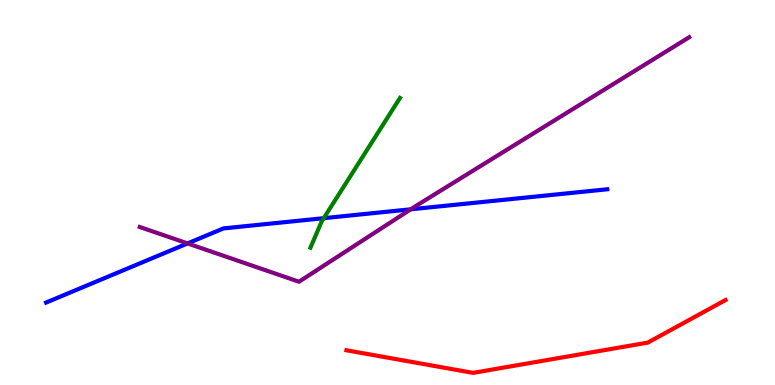[{'lines': ['blue', 'red'], 'intersections': []}, {'lines': ['green', 'red'], 'intersections': []}, {'lines': ['purple', 'red'], 'intersections': []}, {'lines': ['blue', 'green'], 'intersections': [{'x': 4.18, 'y': 4.33}]}, {'lines': ['blue', 'purple'], 'intersections': [{'x': 2.42, 'y': 3.68}, {'x': 5.3, 'y': 4.56}]}, {'lines': ['green', 'purple'], 'intersections': []}]